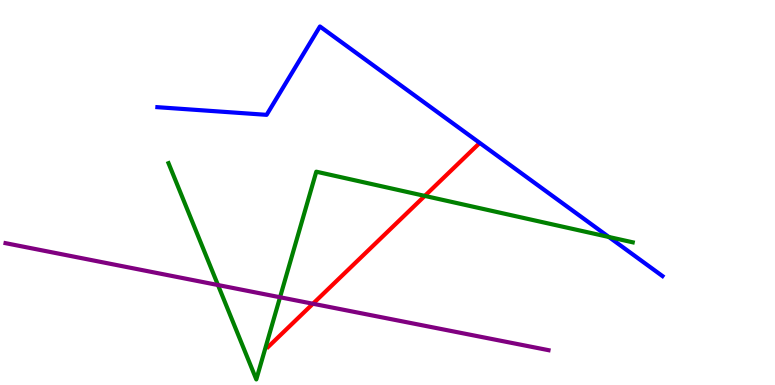[{'lines': ['blue', 'red'], 'intersections': []}, {'lines': ['green', 'red'], 'intersections': [{'x': 5.48, 'y': 4.91}]}, {'lines': ['purple', 'red'], 'intersections': [{'x': 4.04, 'y': 2.11}]}, {'lines': ['blue', 'green'], 'intersections': [{'x': 7.86, 'y': 3.84}]}, {'lines': ['blue', 'purple'], 'intersections': []}, {'lines': ['green', 'purple'], 'intersections': [{'x': 2.81, 'y': 2.6}, {'x': 3.61, 'y': 2.28}]}]